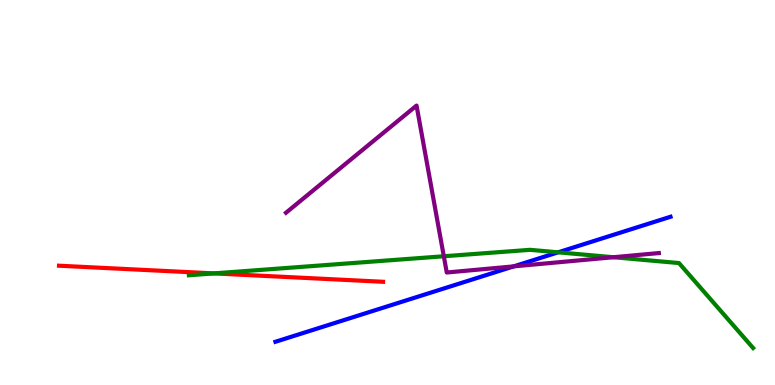[{'lines': ['blue', 'red'], 'intersections': []}, {'lines': ['green', 'red'], 'intersections': [{'x': 2.76, 'y': 2.9}]}, {'lines': ['purple', 'red'], 'intersections': []}, {'lines': ['blue', 'green'], 'intersections': [{'x': 7.2, 'y': 3.45}]}, {'lines': ['blue', 'purple'], 'intersections': [{'x': 6.63, 'y': 3.08}]}, {'lines': ['green', 'purple'], 'intersections': [{'x': 5.73, 'y': 3.34}, {'x': 7.91, 'y': 3.32}]}]